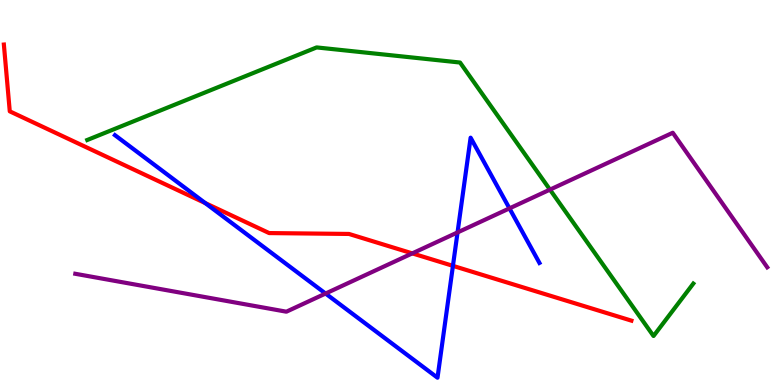[{'lines': ['blue', 'red'], 'intersections': [{'x': 2.65, 'y': 4.72}, {'x': 5.84, 'y': 3.09}]}, {'lines': ['green', 'red'], 'intersections': []}, {'lines': ['purple', 'red'], 'intersections': [{'x': 5.32, 'y': 3.42}]}, {'lines': ['blue', 'green'], 'intersections': []}, {'lines': ['blue', 'purple'], 'intersections': [{'x': 4.2, 'y': 2.38}, {'x': 5.9, 'y': 3.96}, {'x': 6.57, 'y': 4.59}]}, {'lines': ['green', 'purple'], 'intersections': [{'x': 7.1, 'y': 5.07}]}]